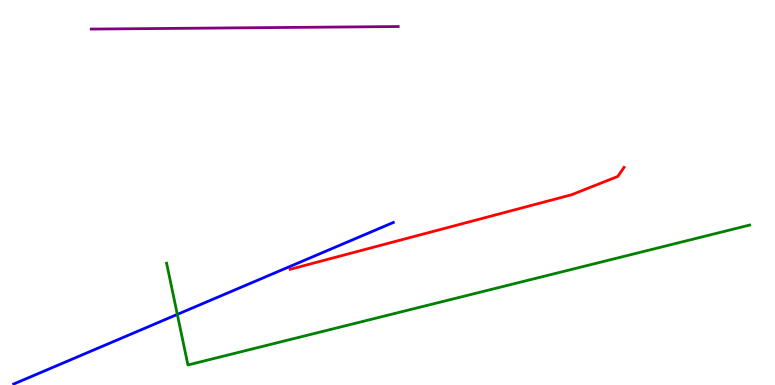[{'lines': ['blue', 'red'], 'intersections': []}, {'lines': ['green', 'red'], 'intersections': []}, {'lines': ['purple', 'red'], 'intersections': []}, {'lines': ['blue', 'green'], 'intersections': [{'x': 2.29, 'y': 1.83}]}, {'lines': ['blue', 'purple'], 'intersections': []}, {'lines': ['green', 'purple'], 'intersections': []}]